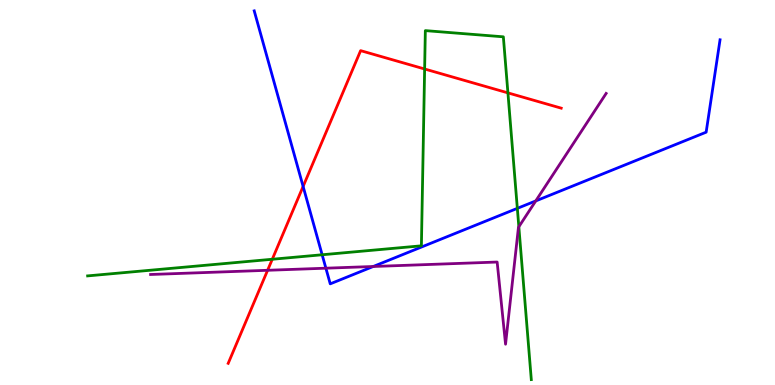[{'lines': ['blue', 'red'], 'intersections': [{'x': 3.91, 'y': 5.16}]}, {'lines': ['green', 'red'], 'intersections': [{'x': 3.51, 'y': 3.27}, {'x': 5.48, 'y': 8.21}, {'x': 6.55, 'y': 7.59}]}, {'lines': ['purple', 'red'], 'intersections': [{'x': 3.45, 'y': 2.98}]}, {'lines': ['blue', 'green'], 'intersections': [{'x': 4.16, 'y': 3.38}, {'x': 6.68, 'y': 4.59}]}, {'lines': ['blue', 'purple'], 'intersections': [{'x': 4.2, 'y': 3.03}, {'x': 4.82, 'y': 3.08}, {'x': 6.91, 'y': 4.78}]}, {'lines': ['green', 'purple'], 'intersections': [{'x': 6.69, 'y': 4.11}]}]